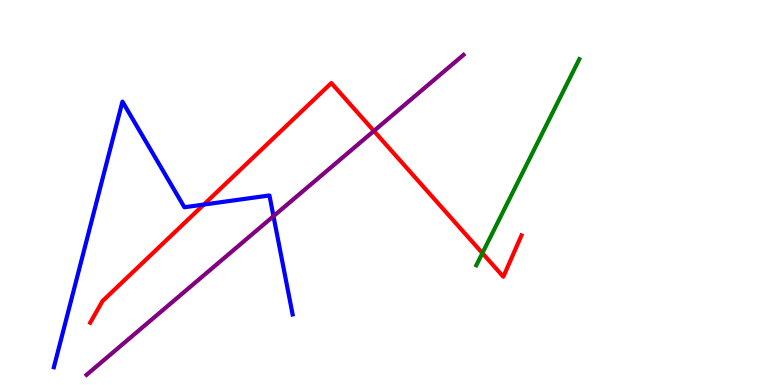[{'lines': ['blue', 'red'], 'intersections': [{'x': 2.63, 'y': 4.69}]}, {'lines': ['green', 'red'], 'intersections': [{'x': 6.22, 'y': 3.43}]}, {'lines': ['purple', 'red'], 'intersections': [{'x': 4.82, 'y': 6.6}]}, {'lines': ['blue', 'green'], 'intersections': []}, {'lines': ['blue', 'purple'], 'intersections': [{'x': 3.53, 'y': 4.38}]}, {'lines': ['green', 'purple'], 'intersections': []}]